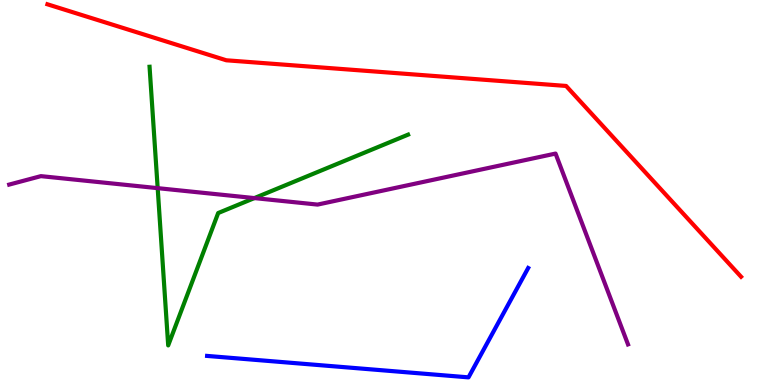[{'lines': ['blue', 'red'], 'intersections': []}, {'lines': ['green', 'red'], 'intersections': []}, {'lines': ['purple', 'red'], 'intersections': []}, {'lines': ['blue', 'green'], 'intersections': []}, {'lines': ['blue', 'purple'], 'intersections': []}, {'lines': ['green', 'purple'], 'intersections': [{'x': 2.03, 'y': 5.11}, {'x': 3.28, 'y': 4.85}]}]